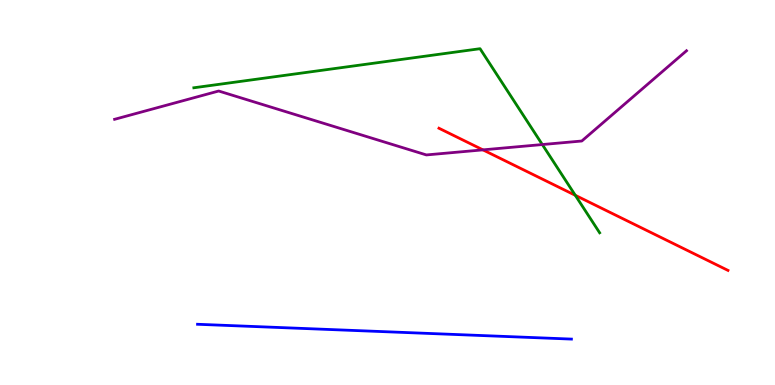[{'lines': ['blue', 'red'], 'intersections': []}, {'lines': ['green', 'red'], 'intersections': [{'x': 7.42, 'y': 4.93}]}, {'lines': ['purple', 'red'], 'intersections': [{'x': 6.23, 'y': 6.11}]}, {'lines': ['blue', 'green'], 'intersections': []}, {'lines': ['blue', 'purple'], 'intersections': []}, {'lines': ['green', 'purple'], 'intersections': [{'x': 7.0, 'y': 6.25}]}]